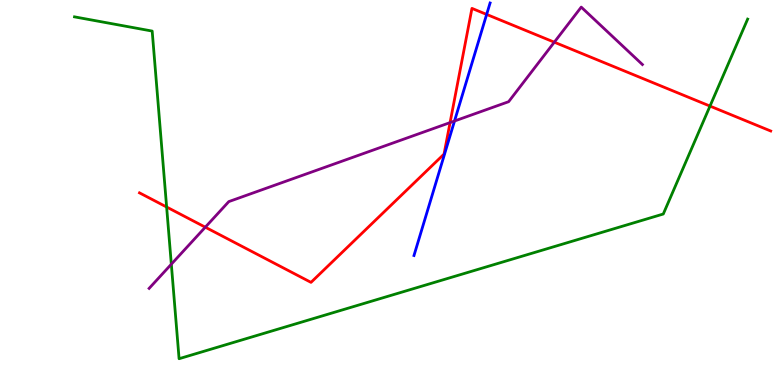[{'lines': ['blue', 'red'], 'intersections': [{'x': 6.28, 'y': 9.63}]}, {'lines': ['green', 'red'], 'intersections': [{'x': 2.15, 'y': 4.62}, {'x': 9.16, 'y': 7.24}]}, {'lines': ['purple', 'red'], 'intersections': [{'x': 2.65, 'y': 4.1}, {'x': 5.81, 'y': 6.82}, {'x': 7.15, 'y': 8.9}]}, {'lines': ['blue', 'green'], 'intersections': []}, {'lines': ['blue', 'purple'], 'intersections': [{'x': 5.86, 'y': 6.86}]}, {'lines': ['green', 'purple'], 'intersections': [{'x': 2.21, 'y': 3.14}]}]